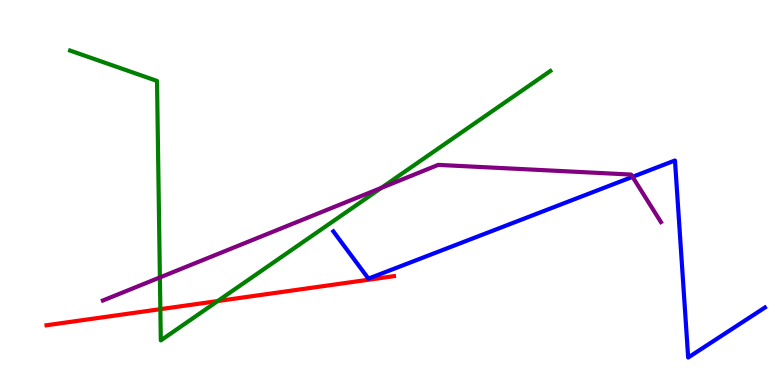[{'lines': ['blue', 'red'], 'intersections': []}, {'lines': ['green', 'red'], 'intersections': [{'x': 2.07, 'y': 1.97}, {'x': 2.81, 'y': 2.18}]}, {'lines': ['purple', 'red'], 'intersections': []}, {'lines': ['blue', 'green'], 'intersections': []}, {'lines': ['blue', 'purple'], 'intersections': [{'x': 8.16, 'y': 5.41}]}, {'lines': ['green', 'purple'], 'intersections': [{'x': 2.06, 'y': 2.79}, {'x': 4.92, 'y': 5.12}]}]